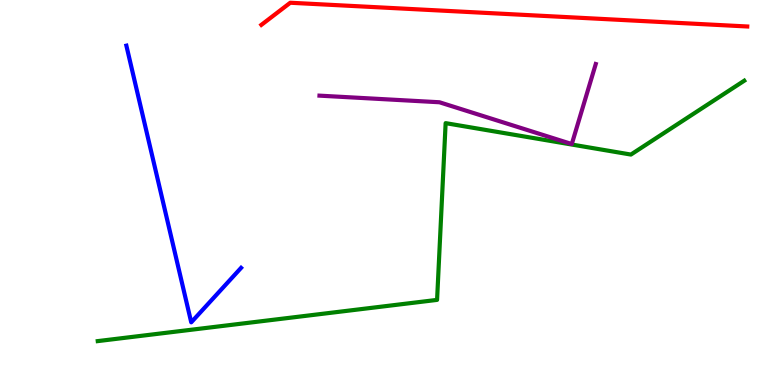[{'lines': ['blue', 'red'], 'intersections': []}, {'lines': ['green', 'red'], 'intersections': []}, {'lines': ['purple', 'red'], 'intersections': []}, {'lines': ['blue', 'green'], 'intersections': []}, {'lines': ['blue', 'purple'], 'intersections': []}, {'lines': ['green', 'purple'], 'intersections': []}]